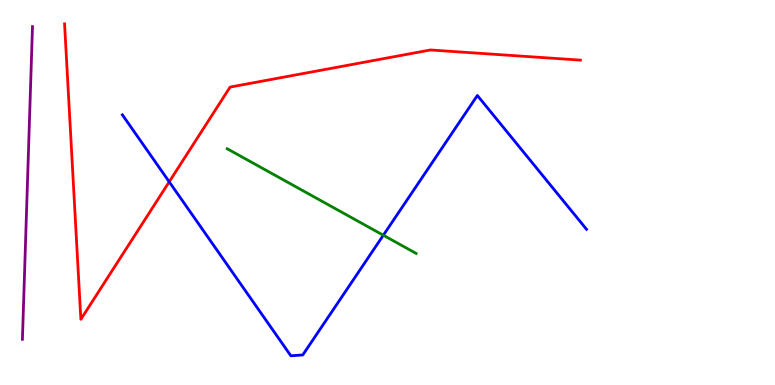[{'lines': ['blue', 'red'], 'intersections': [{'x': 2.18, 'y': 5.28}]}, {'lines': ['green', 'red'], 'intersections': []}, {'lines': ['purple', 'red'], 'intersections': []}, {'lines': ['blue', 'green'], 'intersections': [{'x': 4.95, 'y': 3.89}]}, {'lines': ['blue', 'purple'], 'intersections': []}, {'lines': ['green', 'purple'], 'intersections': []}]